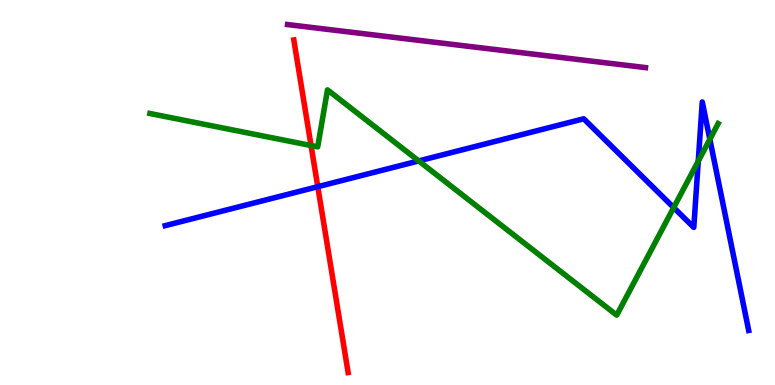[{'lines': ['blue', 'red'], 'intersections': [{'x': 4.1, 'y': 5.15}]}, {'lines': ['green', 'red'], 'intersections': [{'x': 4.01, 'y': 6.22}]}, {'lines': ['purple', 'red'], 'intersections': []}, {'lines': ['blue', 'green'], 'intersections': [{'x': 5.4, 'y': 5.82}, {'x': 8.69, 'y': 4.61}, {'x': 9.01, 'y': 5.81}, {'x': 9.16, 'y': 6.38}]}, {'lines': ['blue', 'purple'], 'intersections': []}, {'lines': ['green', 'purple'], 'intersections': []}]